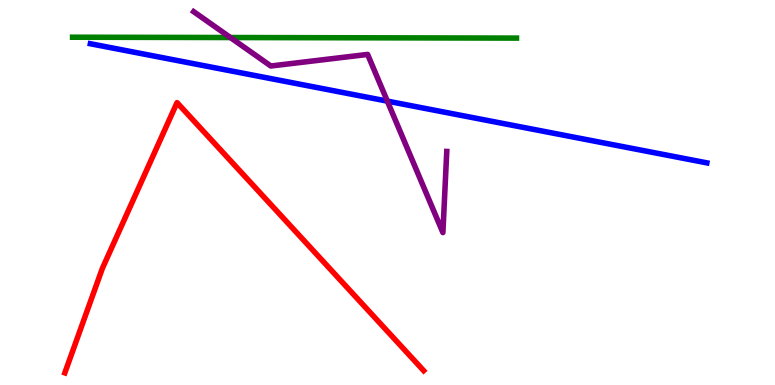[{'lines': ['blue', 'red'], 'intersections': []}, {'lines': ['green', 'red'], 'intersections': []}, {'lines': ['purple', 'red'], 'intersections': []}, {'lines': ['blue', 'green'], 'intersections': []}, {'lines': ['blue', 'purple'], 'intersections': [{'x': 5.0, 'y': 7.37}]}, {'lines': ['green', 'purple'], 'intersections': [{'x': 2.97, 'y': 9.03}]}]